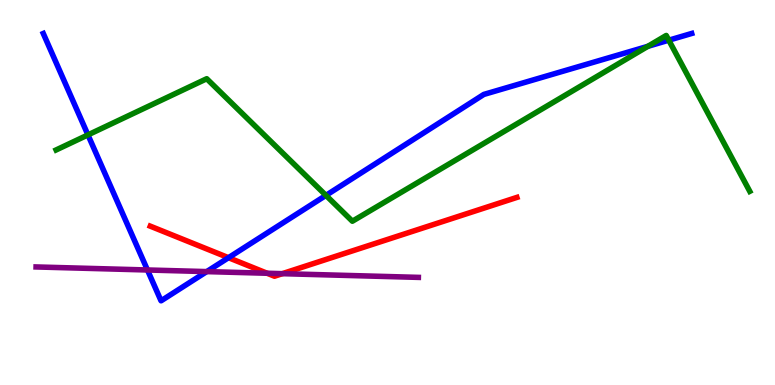[{'lines': ['blue', 'red'], 'intersections': [{'x': 2.95, 'y': 3.31}]}, {'lines': ['green', 'red'], 'intersections': []}, {'lines': ['purple', 'red'], 'intersections': [{'x': 3.45, 'y': 2.9}, {'x': 3.64, 'y': 2.89}]}, {'lines': ['blue', 'green'], 'intersections': [{'x': 1.13, 'y': 6.5}, {'x': 4.21, 'y': 4.93}, {'x': 8.36, 'y': 8.8}, {'x': 8.63, 'y': 8.96}]}, {'lines': ['blue', 'purple'], 'intersections': [{'x': 1.9, 'y': 2.99}, {'x': 2.67, 'y': 2.95}]}, {'lines': ['green', 'purple'], 'intersections': []}]